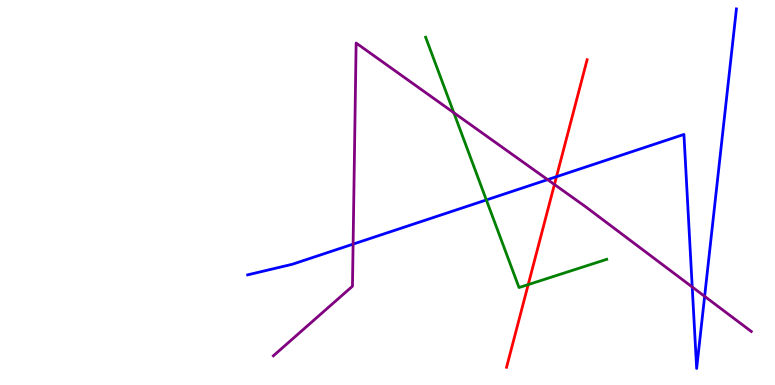[{'lines': ['blue', 'red'], 'intersections': [{'x': 7.18, 'y': 5.41}]}, {'lines': ['green', 'red'], 'intersections': [{'x': 6.82, 'y': 2.61}]}, {'lines': ['purple', 'red'], 'intersections': [{'x': 7.15, 'y': 5.21}]}, {'lines': ['blue', 'green'], 'intersections': [{'x': 6.28, 'y': 4.81}]}, {'lines': ['blue', 'purple'], 'intersections': [{'x': 4.56, 'y': 3.66}, {'x': 7.07, 'y': 5.33}, {'x': 8.93, 'y': 2.55}, {'x': 9.09, 'y': 2.3}]}, {'lines': ['green', 'purple'], 'intersections': [{'x': 5.86, 'y': 7.07}]}]